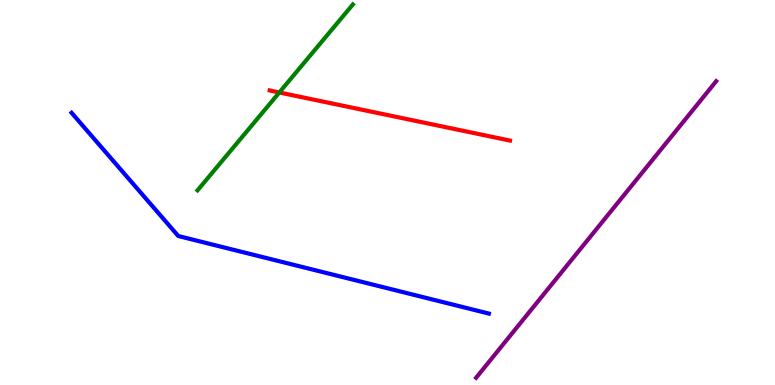[{'lines': ['blue', 'red'], 'intersections': []}, {'lines': ['green', 'red'], 'intersections': [{'x': 3.6, 'y': 7.6}]}, {'lines': ['purple', 'red'], 'intersections': []}, {'lines': ['blue', 'green'], 'intersections': []}, {'lines': ['blue', 'purple'], 'intersections': []}, {'lines': ['green', 'purple'], 'intersections': []}]